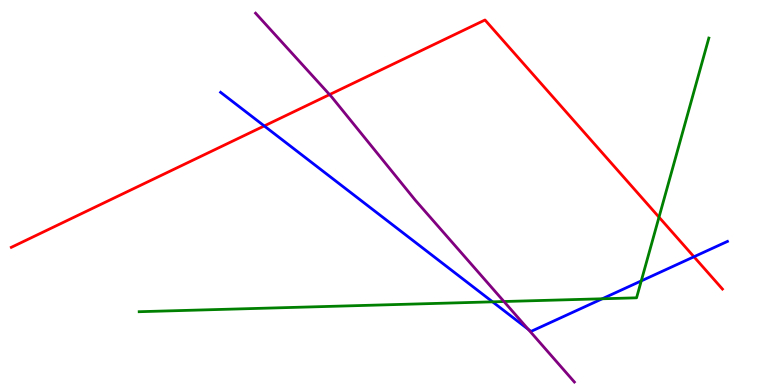[{'lines': ['blue', 'red'], 'intersections': [{'x': 3.41, 'y': 6.73}, {'x': 8.95, 'y': 3.33}]}, {'lines': ['green', 'red'], 'intersections': [{'x': 8.5, 'y': 4.36}]}, {'lines': ['purple', 'red'], 'intersections': [{'x': 4.25, 'y': 7.54}]}, {'lines': ['blue', 'green'], 'intersections': [{'x': 6.36, 'y': 2.16}, {'x': 7.77, 'y': 2.24}, {'x': 8.27, 'y': 2.7}]}, {'lines': ['blue', 'purple'], 'intersections': [{'x': 6.82, 'y': 1.44}]}, {'lines': ['green', 'purple'], 'intersections': [{'x': 6.5, 'y': 2.17}]}]